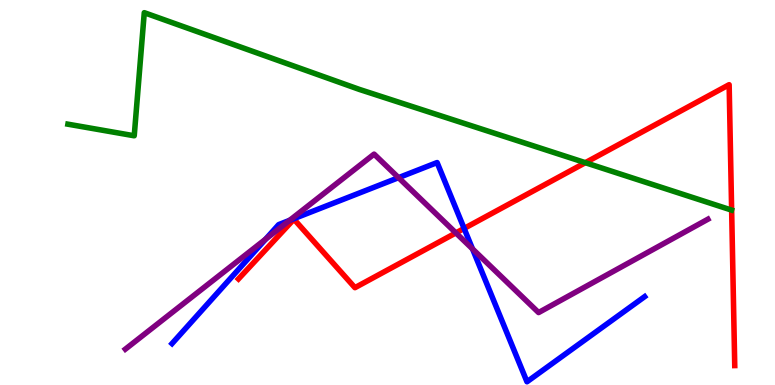[{'lines': ['blue', 'red'], 'intersections': [{'x': 5.99, 'y': 4.07}]}, {'lines': ['green', 'red'], 'intersections': [{'x': 7.55, 'y': 5.77}]}, {'lines': ['purple', 'red'], 'intersections': [{'x': 5.88, 'y': 3.95}]}, {'lines': ['blue', 'green'], 'intersections': []}, {'lines': ['blue', 'purple'], 'intersections': [{'x': 3.43, 'y': 3.79}, {'x': 3.74, 'y': 4.28}, {'x': 5.14, 'y': 5.39}, {'x': 6.1, 'y': 3.53}]}, {'lines': ['green', 'purple'], 'intersections': []}]